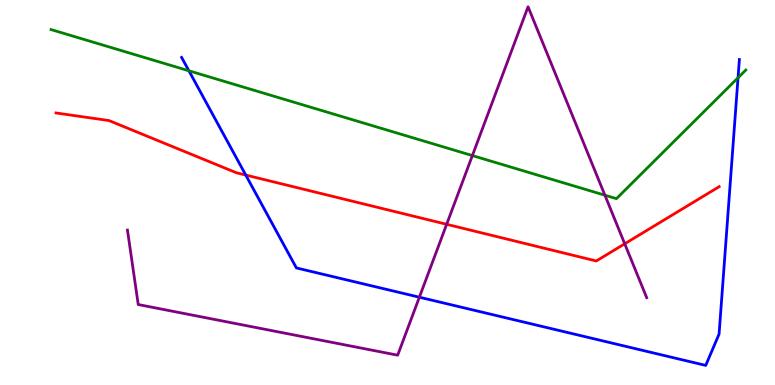[{'lines': ['blue', 'red'], 'intersections': [{'x': 3.17, 'y': 5.45}]}, {'lines': ['green', 'red'], 'intersections': []}, {'lines': ['purple', 'red'], 'intersections': [{'x': 5.76, 'y': 4.17}, {'x': 8.06, 'y': 3.67}]}, {'lines': ['blue', 'green'], 'intersections': [{'x': 2.44, 'y': 8.16}, {'x': 9.52, 'y': 7.98}]}, {'lines': ['blue', 'purple'], 'intersections': [{'x': 5.41, 'y': 2.28}]}, {'lines': ['green', 'purple'], 'intersections': [{'x': 6.1, 'y': 5.96}, {'x': 7.81, 'y': 4.93}]}]